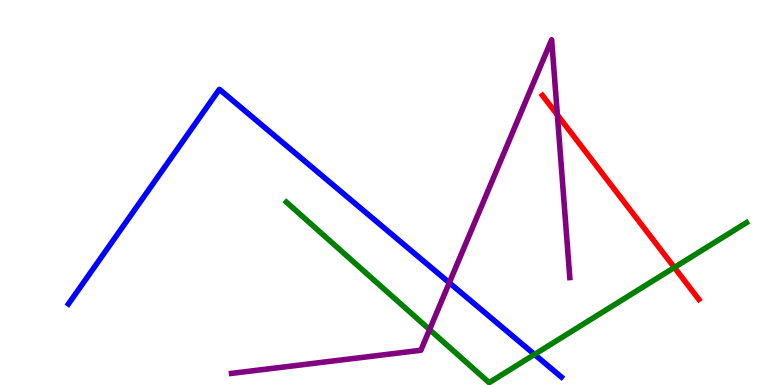[{'lines': ['blue', 'red'], 'intersections': []}, {'lines': ['green', 'red'], 'intersections': [{'x': 8.7, 'y': 3.05}]}, {'lines': ['purple', 'red'], 'intersections': [{'x': 7.19, 'y': 7.02}]}, {'lines': ['blue', 'green'], 'intersections': [{'x': 6.9, 'y': 0.794}]}, {'lines': ['blue', 'purple'], 'intersections': [{'x': 5.8, 'y': 2.66}]}, {'lines': ['green', 'purple'], 'intersections': [{'x': 5.54, 'y': 1.44}]}]